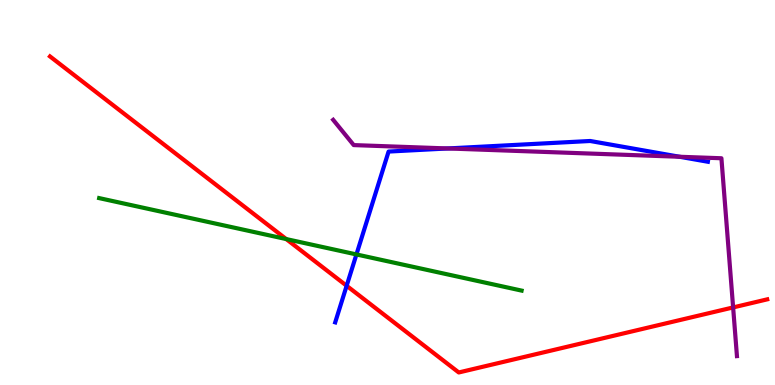[{'lines': ['blue', 'red'], 'intersections': [{'x': 4.47, 'y': 2.58}]}, {'lines': ['green', 'red'], 'intersections': [{'x': 3.69, 'y': 3.79}]}, {'lines': ['purple', 'red'], 'intersections': [{'x': 9.46, 'y': 2.01}]}, {'lines': ['blue', 'green'], 'intersections': [{'x': 4.6, 'y': 3.39}]}, {'lines': ['blue', 'purple'], 'intersections': [{'x': 5.78, 'y': 6.14}, {'x': 8.77, 'y': 5.93}]}, {'lines': ['green', 'purple'], 'intersections': []}]